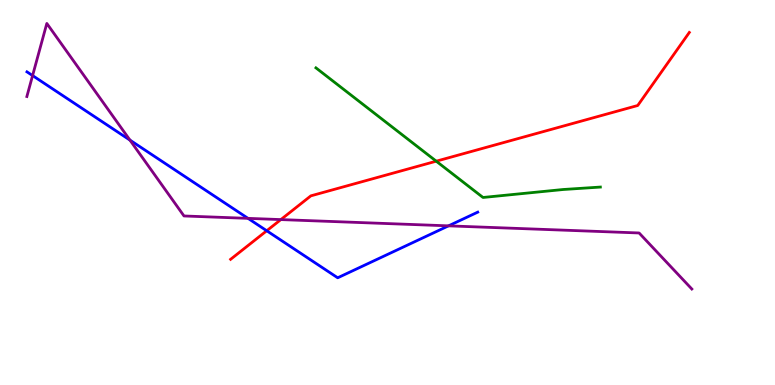[{'lines': ['blue', 'red'], 'intersections': [{'x': 3.44, 'y': 4.01}]}, {'lines': ['green', 'red'], 'intersections': [{'x': 5.63, 'y': 5.81}]}, {'lines': ['purple', 'red'], 'intersections': [{'x': 3.62, 'y': 4.3}]}, {'lines': ['blue', 'green'], 'intersections': []}, {'lines': ['blue', 'purple'], 'intersections': [{'x': 0.42, 'y': 8.04}, {'x': 1.68, 'y': 6.36}, {'x': 3.2, 'y': 4.33}, {'x': 5.79, 'y': 4.13}]}, {'lines': ['green', 'purple'], 'intersections': []}]